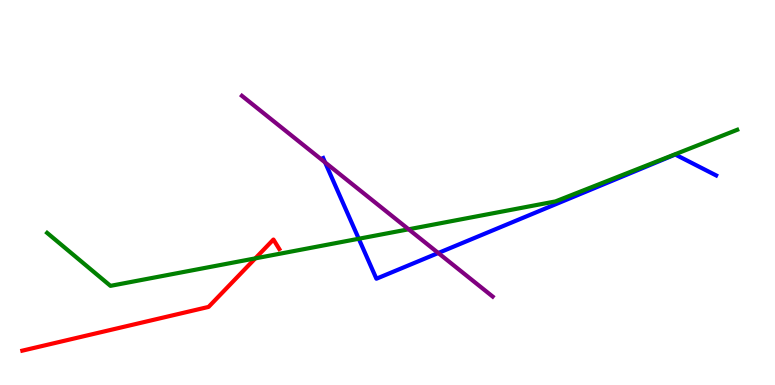[{'lines': ['blue', 'red'], 'intersections': []}, {'lines': ['green', 'red'], 'intersections': [{'x': 3.29, 'y': 3.29}]}, {'lines': ['purple', 'red'], 'intersections': []}, {'lines': ['blue', 'green'], 'intersections': [{'x': 4.63, 'y': 3.8}]}, {'lines': ['blue', 'purple'], 'intersections': [{'x': 4.19, 'y': 5.78}, {'x': 5.66, 'y': 3.43}]}, {'lines': ['green', 'purple'], 'intersections': [{'x': 5.27, 'y': 4.04}]}]